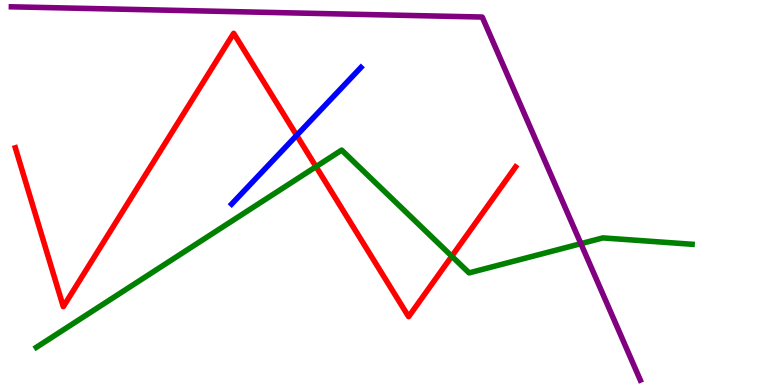[{'lines': ['blue', 'red'], 'intersections': [{'x': 3.83, 'y': 6.48}]}, {'lines': ['green', 'red'], 'intersections': [{'x': 4.08, 'y': 5.67}, {'x': 5.83, 'y': 3.34}]}, {'lines': ['purple', 'red'], 'intersections': []}, {'lines': ['blue', 'green'], 'intersections': []}, {'lines': ['blue', 'purple'], 'intersections': []}, {'lines': ['green', 'purple'], 'intersections': [{'x': 7.5, 'y': 3.67}]}]